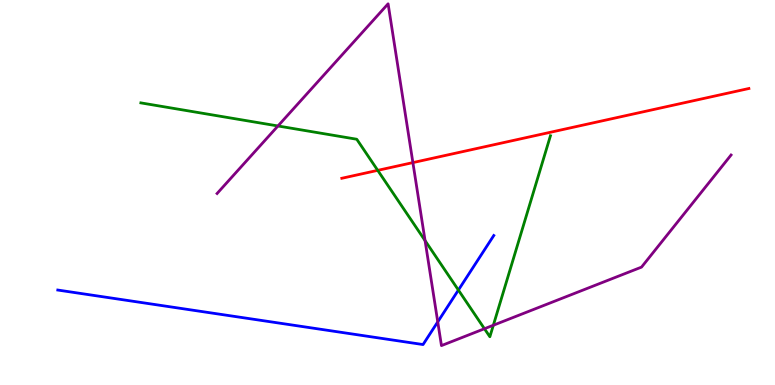[{'lines': ['blue', 'red'], 'intersections': []}, {'lines': ['green', 'red'], 'intersections': [{'x': 4.87, 'y': 5.58}]}, {'lines': ['purple', 'red'], 'intersections': [{'x': 5.33, 'y': 5.78}]}, {'lines': ['blue', 'green'], 'intersections': [{'x': 5.91, 'y': 2.47}]}, {'lines': ['blue', 'purple'], 'intersections': [{'x': 5.65, 'y': 1.64}]}, {'lines': ['green', 'purple'], 'intersections': [{'x': 3.59, 'y': 6.73}, {'x': 5.48, 'y': 3.75}, {'x': 6.25, 'y': 1.46}, {'x': 6.37, 'y': 1.55}]}]